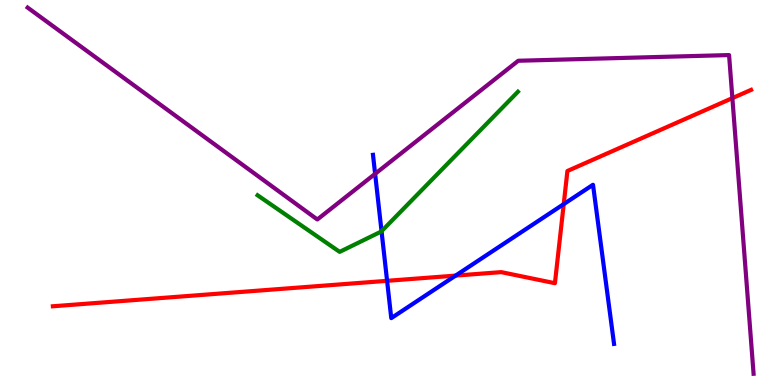[{'lines': ['blue', 'red'], 'intersections': [{'x': 4.99, 'y': 2.71}, {'x': 5.88, 'y': 2.84}, {'x': 7.27, 'y': 4.7}]}, {'lines': ['green', 'red'], 'intersections': []}, {'lines': ['purple', 'red'], 'intersections': [{'x': 9.45, 'y': 7.45}]}, {'lines': ['blue', 'green'], 'intersections': [{'x': 4.92, 'y': 3.99}]}, {'lines': ['blue', 'purple'], 'intersections': [{'x': 4.84, 'y': 5.48}]}, {'lines': ['green', 'purple'], 'intersections': []}]